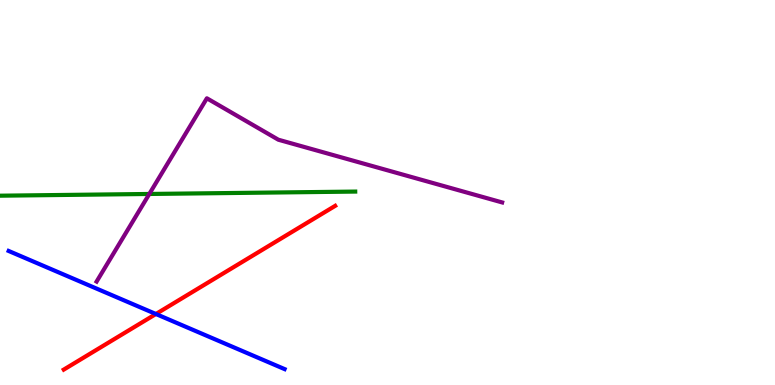[{'lines': ['blue', 'red'], 'intersections': [{'x': 2.01, 'y': 1.84}]}, {'lines': ['green', 'red'], 'intersections': []}, {'lines': ['purple', 'red'], 'intersections': []}, {'lines': ['blue', 'green'], 'intersections': []}, {'lines': ['blue', 'purple'], 'intersections': []}, {'lines': ['green', 'purple'], 'intersections': [{'x': 1.93, 'y': 4.96}]}]